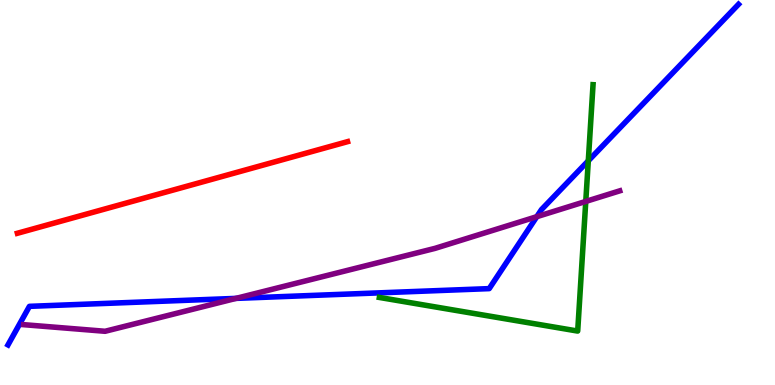[{'lines': ['blue', 'red'], 'intersections': []}, {'lines': ['green', 'red'], 'intersections': []}, {'lines': ['purple', 'red'], 'intersections': []}, {'lines': ['blue', 'green'], 'intersections': [{'x': 7.59, 'y': 5.82}]}, {'lines': ['blue', 'purple'], 'intersections': [{'x': 3.05, 'y': 2.25}, {'x': 6.93, 'y': 4.37}]}, {'lines': ['green', 'purple'], 'intersections': [{'x': 7.56, 'y': 4.77}]}]